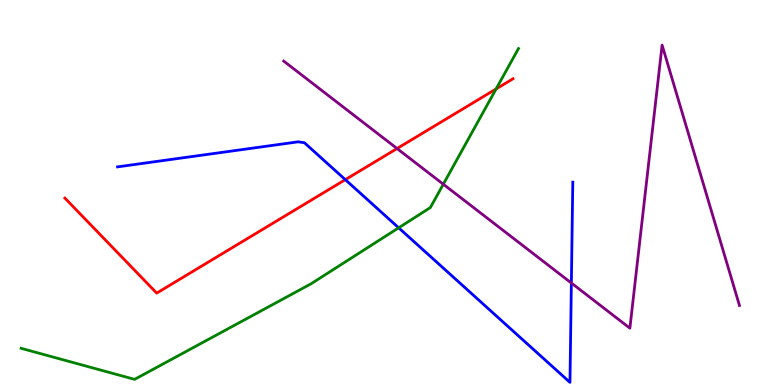[{'lines': ['blue', 'red'], 'intersections': [{'x': 4.46, 'y': 5.33}]}, {'lines': ['green', 'red'], 'intersections': [{'x': 6.4, 'y': 7.69}]}, {'lines': ['purple', 'red'], 'intersections': [{'x': 5.12, 'y': 6.14}]}, {'lines': ['blue', 'green'], 'intersections': [{'x': 5.14, 'y': 4.08}]}, {'lines': ['blue', 'purple'], 'intersections': [{'x': 7.37, 'y': 2.65}]}, {'lines': ['green', 'purple'], 'intersections': [{'x': 5.72, 'y': 5.22}]}]